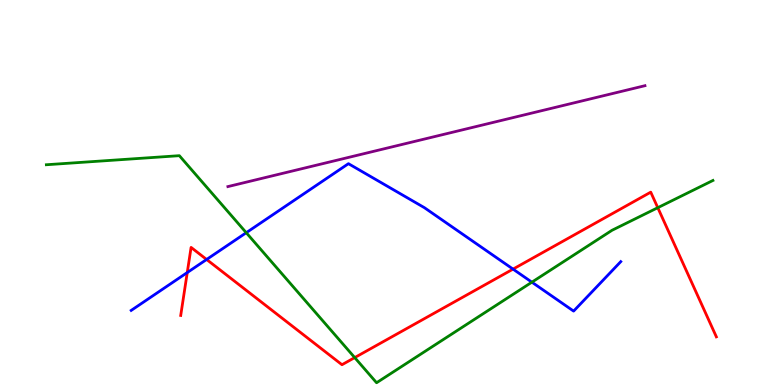[{'lines': ['blue', 'red'], 'intersections': [{'x': 2.42, 'y': 2.92}, {'x': 2.67, 'y': 3.26}, {'x': 6.62, 'y': 3.01}]}, {'lines': ['green', 'red'], 'intersections': [{'x': 4.58, 'y': 0.712}, {'x': 8.49, 'y': 4.61}]}, {'lines': ['purple', 'red'], 'intersections': []}, {'lines': ['blue', 'green'], 'intersections': [{'x': 3.18, 'y': 3.96}, {'x': 6.86, 'y': 2.67}]}, {'lines': ['blue', 'purple'], 'intersections': []}, {'lines': ['green', 'purple'], 'intersections': []}]